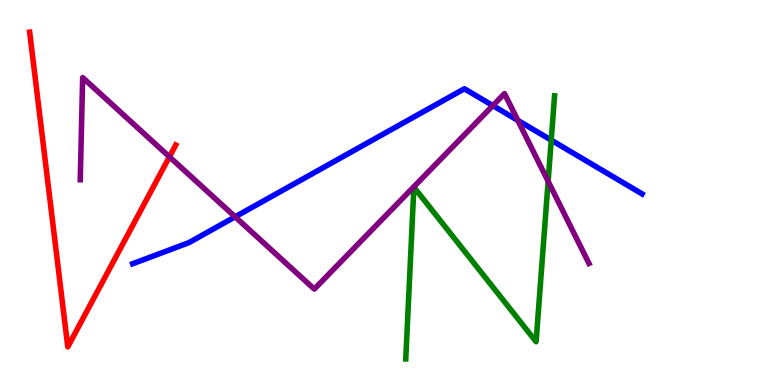[{'lines': ['blue', 'red'], 'intersections': []}, {'lines': ['green', 'red'], 'intersections': []}, {'lines': ['purple', 'red'], 'intersections': [{'x': 2.19, 'y': 5.93}]}, {'lines': ['blue', 'green'], 'intersections': [{'x': 7.11, 'y': 6.36}]}, {'lines': ['blue', 'purple'], 'intersections': [{'x': 3.03, 'y': 4.37}, {'x': 6.36, 'y': 7.26}, {'x': 6.68, 'y': 6.87}]}, {'lines': ['green', 'purple'], 'intersections': [{'x': 7.07, 'y': 5.29}]}]